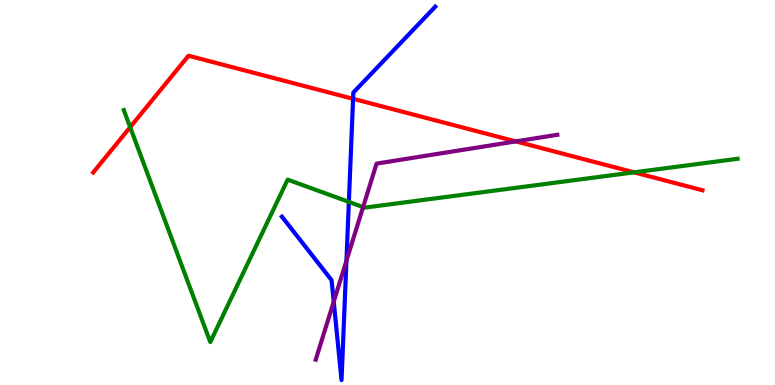[{'lines': ['blue', 'red'], 'intersections': [{'x': 4.56, 'y': 7.43}]}, {'lines': ['green', 'red'], 'intersections': [{'x': 1.68, 'y': 6.7}, {'x': 8.18, 'y': 5.52}]}, {'lines': ['purple', 'red'], 'intersections': [{'x': 6.66, 'y': 6.33}]}, {'lines': ['blue', 'green'], 'intersections': [{'x': 4.5, 'y': 4.76}]}, {'lines': ['blue', 'purple'], 'intersections': [{'x': 4.31, 'y': 2.16}, {'x': 4.47, 'y': 3.23}]}, {'lines': ['green', 'purple'], 'intersections': [{'x': 4.69, 'y': 4.62}]}]